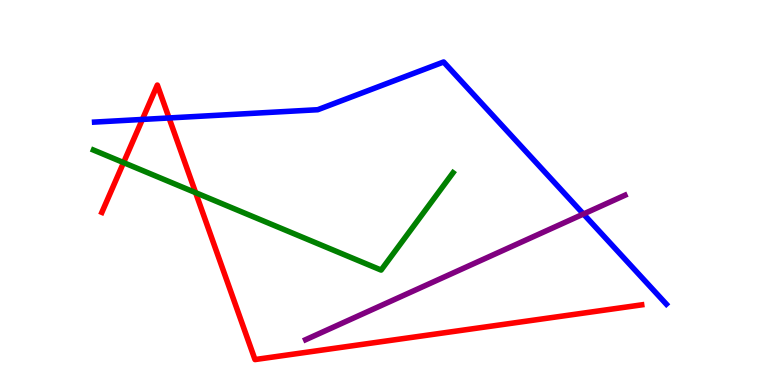[{'lines': ['blue', 'red'], 'intersections': [{'x': 1.84, 'y': 6.9}, {'x': 2.18, 'y': 6.94}]}, {'lines': ['green', 'red'], 'intersections': [{'x': 1.59, 'y': 5.78}, {'x': 2.52, 'y': 5.0}]}, {'lines': ['purple', 'red'], 'intersections': []}, {'lines': ['blue', 'green'], 'intersections': []}, {'lines': ['blue', 'purple'], 'intersections': [{'x': 7.53, 'y': 4.44}]}, {'lines': ['green', 'purple'], 'intersections': []}]